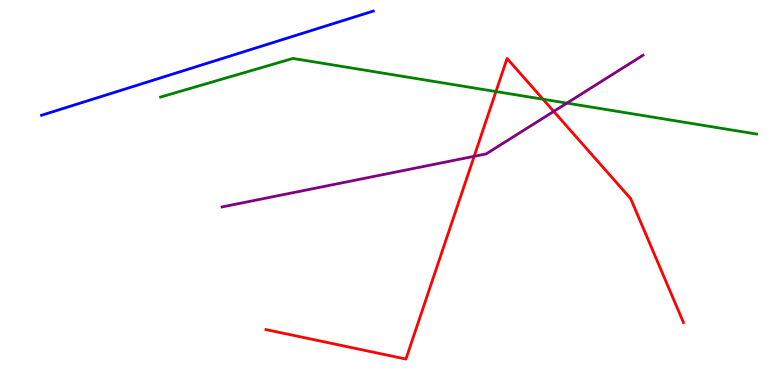[{'lines': ['blue', 'red'], 'intersections': []}, {'lines': ['green', 'red'], 'intersections': [{'x': 6.4, 'y': 7.62}, {'x': 7.01, 'y': 7.42}]}, {'lines': ['purple', 'red'], 'intersections': [{'x': 6.12, 'y': 5.94}, {'x': 7.14, 'y': 7.11}]}, {'lines': ['blue', 'green'], 'intersections': []}, {'lines': ['blue', 'purple'], 'intersections': []}, {'lines': ['green', 'purple'], 'intersections': [{'x': 7.31, 'y': 7.32}]}]